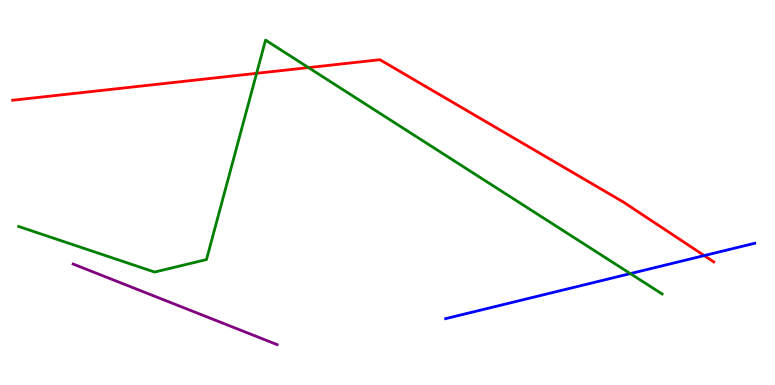[{'lines': ['blue', 'red'], 'intersections': [{'x': 9.09, 'y': 3.36}]}, {'lines': ['green', 'red'], 'intersections': [{'x': 3.31, 'y': 8.1}, {'x': 3.98, 'y': 8.24}]}, {'lines': ['purple', 'red'], 'intersections': []}, {'lines': ['blue', 'green'], 'intersections': [{'x': 8.13, 'y': 2.89}]}, {'lines': ['blue', 'purple'], 'intersections': []}, {'lines': ['green', 'purple'], 'intersections': []}]